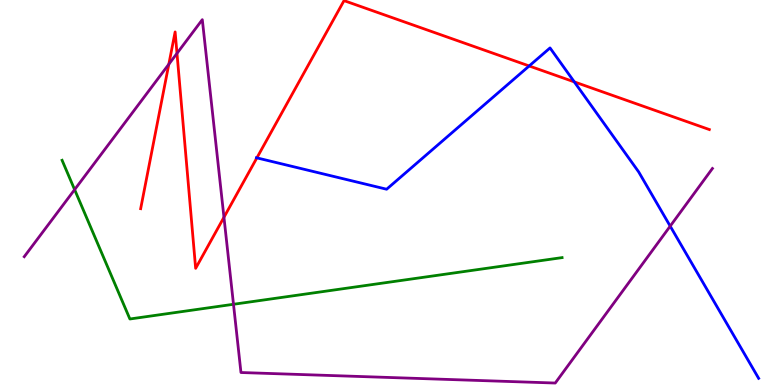[{'lines': ['blue', 'red'], 'intersections': [{'x': 3.31, 'y': 5.9}, {'x': 6.83, 'y': 8.29}, {'x': 7.41, 'y': 7.87}]}, {'lines': ['green', 'red'], 'intersections': []}, {'lines': ['purple', 'red'], 'intersections': [{'x': 2.18, 'y': 8.33}, {'x': 2.28, 'y': 8.61}, {'x': 2.89, 'y': 4.36}]}, {'lines': ['blue', 'green'], 'intersections': []}, {'lines': ['blue', 'purple'], 'intersections': [{'x': 8.65, 'y': 4.13}]}, {'lines': ['green', 'purple'], 'intersections': [{'x': 0.963, 'y': 5.07}, {'x': 3.01, 'y': 2.1}]}]